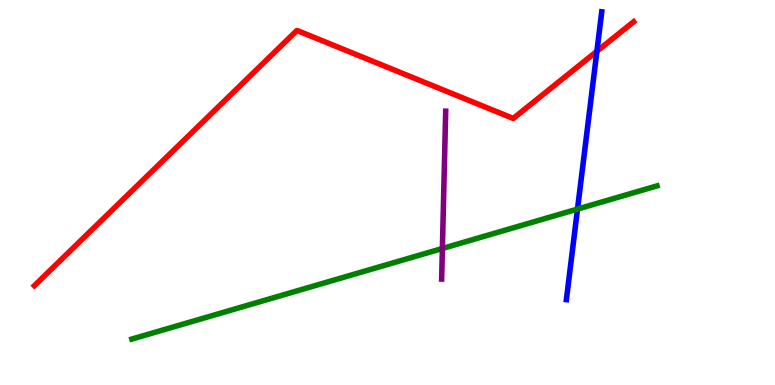[{'lines': ['blue', 'red'], 'intersections': [{'x': 7.7, 'y': 8.67}]}, {'lines': ['green', 'red'], 'intersections': []}, {'lines': ['purple', 'red'], 'intersections': []}, {'lines': ['blue', 'green'], 'intersections': [{'x': 7.45, 'y': 4.57}]}, {'lines': ['blue', 'purple'], 'intersections': []}, {'lines': ['green', 'purple'], 'intersections': [{'x': 5.71, 'y': 3.55}]}]